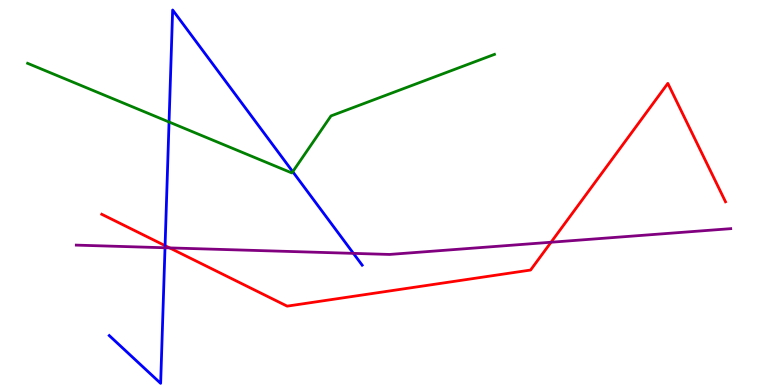[{'lines': ['blue', 'red'], 'intersections': [{'x': 2.13, 'y': 3.62}]}, {'lines': ['green', 'red'], 'intersections': []}, {'lines': ['purple', 'red'], 'intersections': [{'x': 2.19, 'y': 3.56}, {'x': 7.11, 'y': 3.71}]}, {'lines': ['blue', 'green'], 'intersections': [{'x': 2.18, 'y': 6.83}, {'x': 3.78, 'y': 5.54}]}, {'lines': ['blue', 'purple'], 'intersections': [{'x': 2.13, 'y': 3.56}, {'x': 4.56, 'y': 3.42}]}, {'lines': ['green', 'purple'], 'intersections': []}]